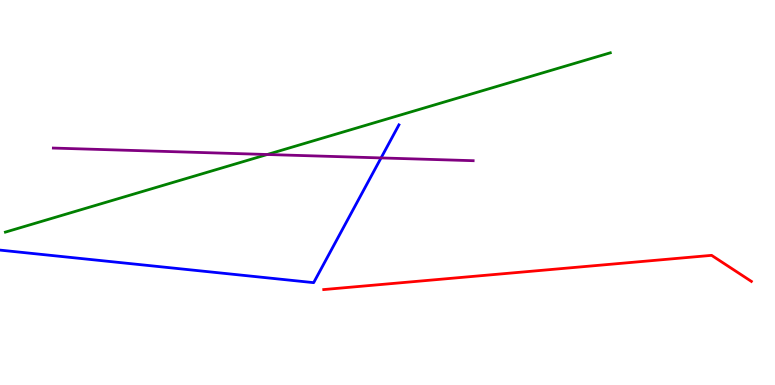[{'lines': ['blue', 'red'], 'intersections': []}, {'lines': ['green', 'red'], 'intersections': []}, {'lines': ['purple', 'red'], 'intersections': []}, {'lines': ['blue', 'green'], 'intersections': []}, {'lines': ['blue', 'purple'], 'intersections': [{'x': 4.92, 'y': 5.9}]}, {'lines': ['green', 'purple'], 'intersections': [{'x': 3.45, 'y': 5.99}]}]